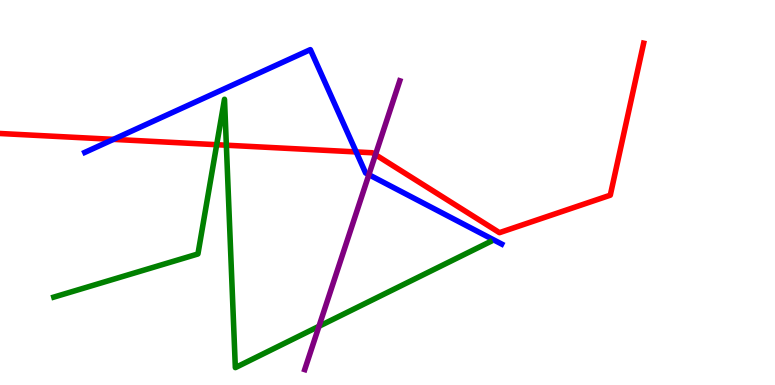[{'lines': ['blue', 'red'], 'intersections': [{'x': 1.46, 'y': 6.38}, {'x': 4.6, 'y': 6.05}]}, {'lines': ['green', 'red'], 'intersections': [{'x': 2.8, 'y': 6.24}, {'x': 2.92, 'y': 6.23}]}, {'lines': ['purple', 'red'], 'intersections': [{'x': 4.84, 'y': 5.98}]}, {'lines': ['blue', 'green'], 'intersections': []}, {'lines': ['blue', 'purple'], 'intersections': [{'x': 4.76, 'y': 5.46}]}, {'lines': ['green', 'purple'], 'intersections': [{'x': 4.12, 'y': 1.52}]}]